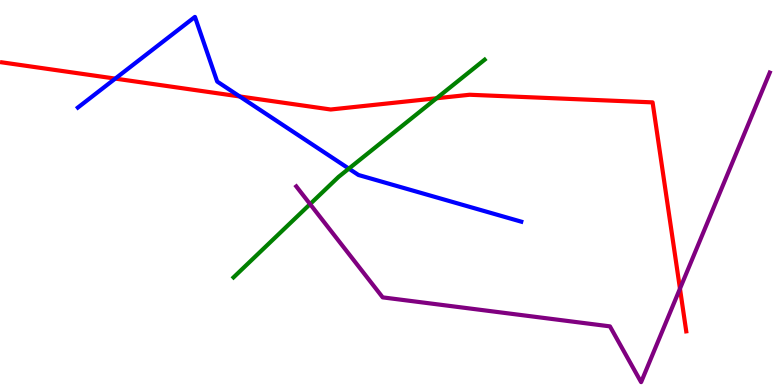[{'lines': ['blue', 'red'], 'intersections': [{'x': 1.49, 'y': 7.96}, {'x': 3.09, 'y': 7.49}]}, {'lines': ['green', 'red'], 'intersections': [{'x': 5.63, 'y': 7.45}]}, {'lines': ['purple', 'red'], 'intersections': [{'x': 8.77, 'y': 2.5}]}, {'lines': ['blue', 'green'], 'intersections': [{'x': 4.5, 'y': 5.62}]}, {'lines': ['blue', 'purple'], 'intersections': []}, {'lines': ['green', 'purple'], 'intersections': [{'x': 4.0, 'y': 4.7}]}]